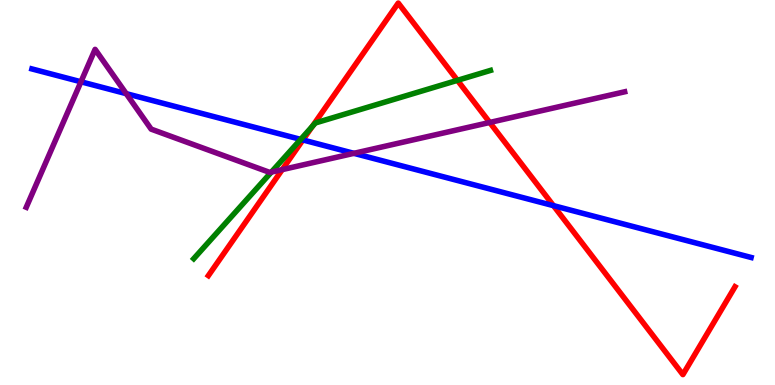[{'lines': ['blue', 'red'], 'intersections': [{'x': 3.91, 'y': 6.36}, {'x': 7.14, 'y': 4.66}]}, {'lines': ['green', 'red'], 'intersections': [{'x': 4.03, 'y': 6.72}, {'x': 5.9, 'y': 7.91}]}, {'lines': ['purple', 'red'], 'intersections': [{'x': 3.64, 'y': 5.59}, {'x': 6.32, 'y': 6.82}]}, {'lines': ['blue', 'green'], 'intersections': [{'x': 3.88, 'y': 6.38}]}, {'lines': ['blue', 'purple'], 'intersections': [{'x': 1.04, 'y': 7.88}, {'x': 1.63, 'y': 7.57}, {'x': 4.57, 'y': 6.02}]}, {'lines': ['green', 'purple'], 'intersections': [{'x': 3.5, 'y': 5.53}]}]